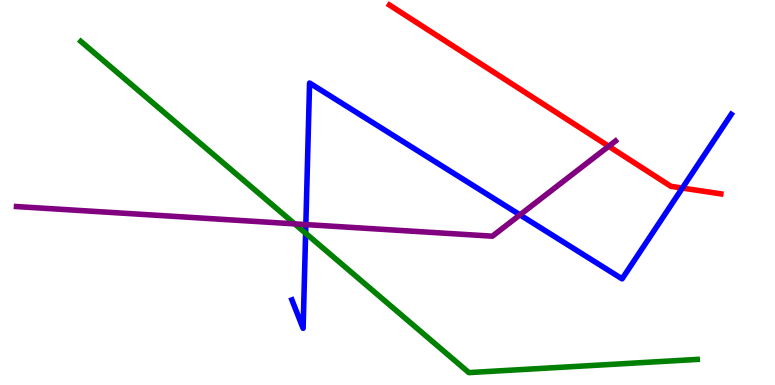[{'lines': ['blue', 'red'], 'intersections': [{'x': 8.8, 'y': 5.12}]}, {'lines': ['green', 'red'], 'intersections': []}, {'lines': ['purple', 'red'], 'intersections': [{'x': 7.85, 'y': 6.2}]}, {'lines': ['blue', 'green'], 'intersections': [{'x': 3.94, 'y': 3.94}]}, {'lines': ['blue', 'purple'], 'intersections': [{'x': 3.95, 'y': 4.17}, {'x': 6.71, 'y': 4.42}]}, {'lines': ['green', 'purple'], 'intersections': [{'x': 3.8, 'y': 4.19}]}]